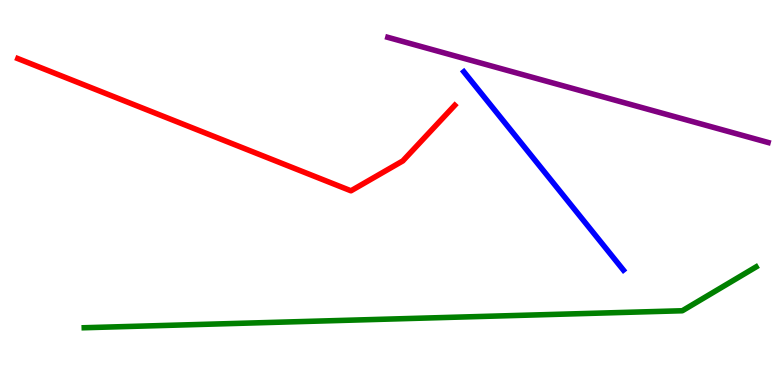[{'lines': ['blue', 'red'], 'intersections': []}, {'lines': ['green', 'red'], 'intersections': []}, {'lines': ['purple', 'red'], 'intersections': []}, {'lines': ['blue', 'green'], 'intersections': []}, {'lines': ['blue', 'purple'], 'intersections': []}, {'lines': ['green', 'purple'], 'intersections': []}]